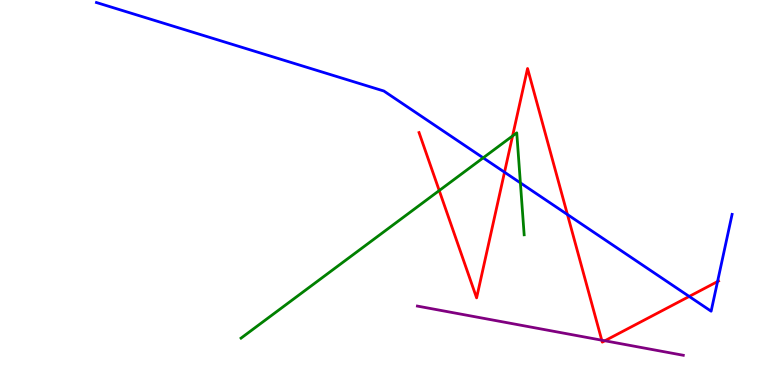[{'lines': ['blue', 'red'], 'intersections': [{'x': 6.51, 'y': 5.53}, {'x': 7.32, 'y': 4.43}, {'x': 8.89, 'y': 2.3}, {'x': 9.26, 'y': 2.69}]}, {'lines': ['green', 'red'], 'intersections': [{'x': 5.67, 'y': 5.05}, {'x': 6.61, 'y': 6.47}]}, {'lines': ['purple', 'red'], 'intersections': [{'x': 7.76, 'y': 1.16}, {'x': 7.8, 'y': 1.15}]}, {'lines': ['blue', 'green'], 'intersections': [{'x': 6.23, 'y': 5.9}, {'x': 6.71, 'y': 5.25}]}, {'lines': ['blue', 'purple'], 'intersections': []}, {'lines': ['green', 'purple'], 'intersections': []}]